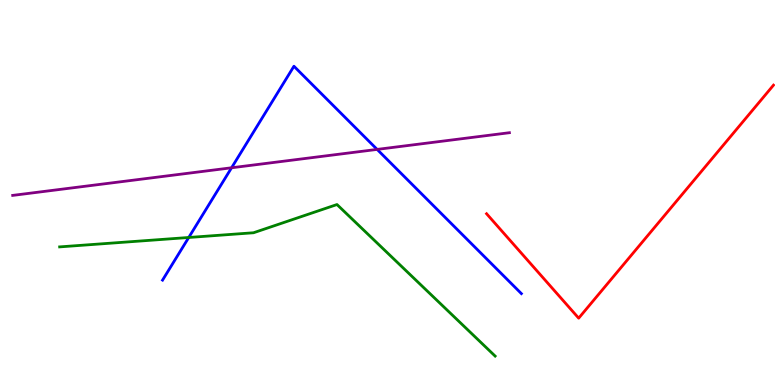[{'lines': ['blue', 'red'], 'intersections': []}, {'lines': ['green', 'red'], 'intersections': []}, {'lines': ['purple', 'red'], 'intersections': []}, {'lines': ['blue', 'green'], 'intersections': [{'x': 2.44, 'y': 3.83}]}, {'lines': ['blue', 'purple'], 'intersections': [{'x': 2.99, 'y': 5.64}, {'x': 4.87, 'y': 6.12}]}, {'lines': ['green', 'purple'], 'intersections': []}]